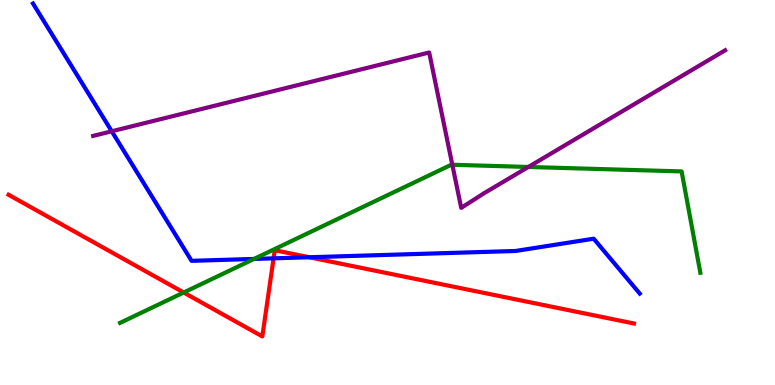[{'lines': ['blue', 'red'], 'intersections': [{'x': 3.53, 'y': 3.29}, {'x': 3.99, 'y': 3.32}]}, {'lines': ['green', 'red'], 'intersections': [{'x': 2.37, 'y': 2.4}]}, {'lines': ['purple', 'red'], 'intersections': []}, {'lines': ['blue', 'green'], 'intersections': [{'x': 3.28, 'y': 3.27}]}, {'lines': ['blue', 'purple'], 'intersections': [{'x': 1.44, 'y': 6.59}]}, {'lines': ['green', 'purple'], 'intersections': [{'x': 5.84, 'y': 5.72}, {'x': 6.82, 'y': 5.66}]}]